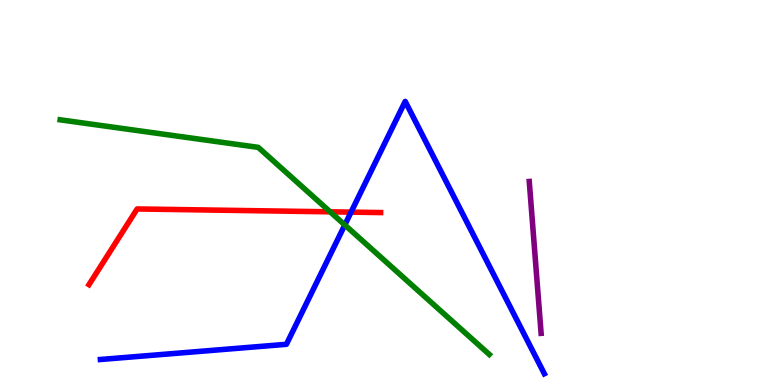[{'lines': ['blue', 'red'], 'intersections': [{'x': 4.53, 'y': 4.49}]}, {'lines': ['green', 'red'], 'intersections': [{'x': 4.26, 'y': 4.5}]}, {'lines': ['purple', 'red'], 'intersections': []}, {'lines': ['blue', 'green'], 'intersections': [{'x': 4.45, 'y': 4.16}]}, {'lines': ['blue', 'purple'], 'intersections': []}, {'lines': ['green', 'purple'], 'intersections': []}]